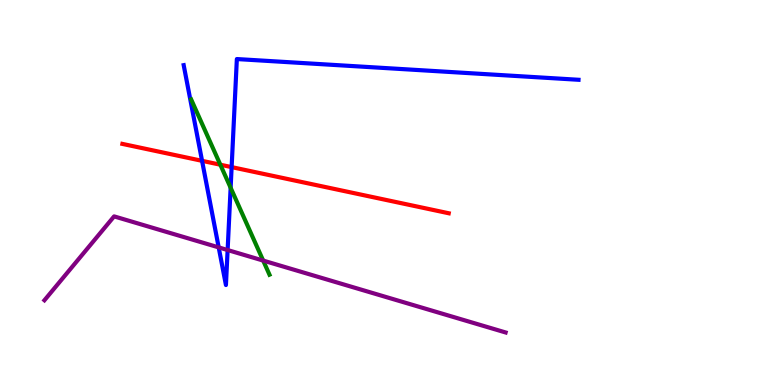[{'lines': ['blue', 'red'], 'intersections': [{'x': 2.61, 'y': 5.82}, {'x': 2.99, 'y': 5.66}]}, {'lines': ['green', 'red'], 'intersections': [{'x': 2.84, 'y': 5.72}]}, {'lines': ['purple', 'red'], 'intersections': []}, {'lines': ['blue', 'green'], 'intersections': [{'x': 2.98, 'y': 5.12}]}, {'lines': ['blue', 'purple'], 'intersections': [{'x': 2.82, 'y': 3.57}, {'x': 2.94, 'y': 3.51}]}, {'lines': ['green', 'purple'], 'intersections': [{'x': 3.4, 'y': 3.23}]}]